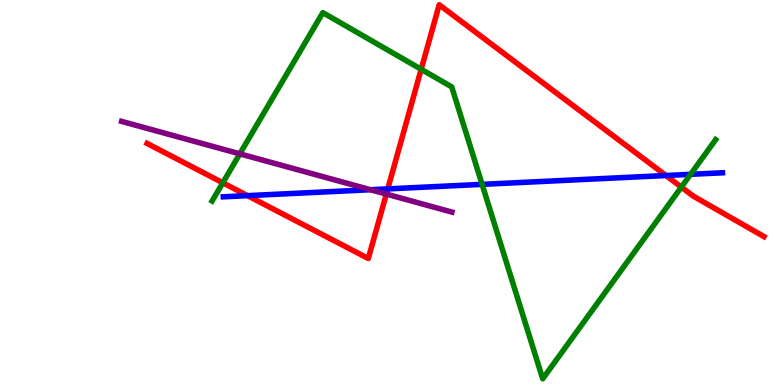[{'lines': ['blue', 'red'], 'intersections': [{'x': 3.19, 'y': 4.92}, {'x': 5.0, 'y': 5.09}, {'x': 8.59, 'y': 5.44}]}, {'lines': ['green', 'red'], 'intersections': [{'x': 2.87, 'y': 5.25}, {'x': 5.43, 'y': 8.2}, {'x': 8.79, 'y': 5.14}]}, {'lines': ['purple', 'red'], 'intersections': [{'x': 4.98, 'y': 4.96}]}, {'lines': ['blue', 'green'], 'intersections': [{'x': 6.22, 'y': 5.21}, {'x': 8.91, 'y': 5.47}]}, {'lines': ['blue', 'purple'], 'intersections': [{'x': 4.78, 'y': 5.07}]}, {'lines': ['green', 'purple'], 'intersections': [{'x': 3.09, 'y': 6.0}]}]